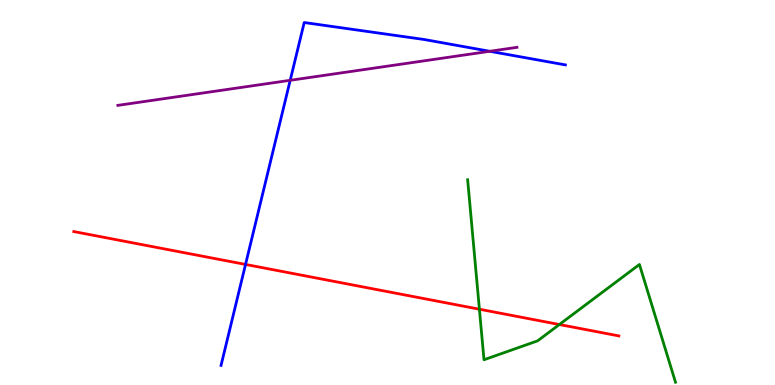[{'lines': ['blue', 'red'], 'intersections': [{'x': 3.17, 'y': 3.13}]}, {'lines': ['green', 'red'], 'intersections': [{'x': 6.19, 'y': 1.97}, {'x': 7.22, 'y': 1.57}]}, {'lines': ['purple', 'red'], 'intersections': []}, {'lines': ['blue', 'green'], 'intersections': []}, {'lines': ['blue', 'purple'], 'intersections': [{'x': 3.74, 'y': 7.91}, {'x': 6.32, 'y': 8.67}]}, {'lines': ['green', 'purple'], 'intersections': []}]